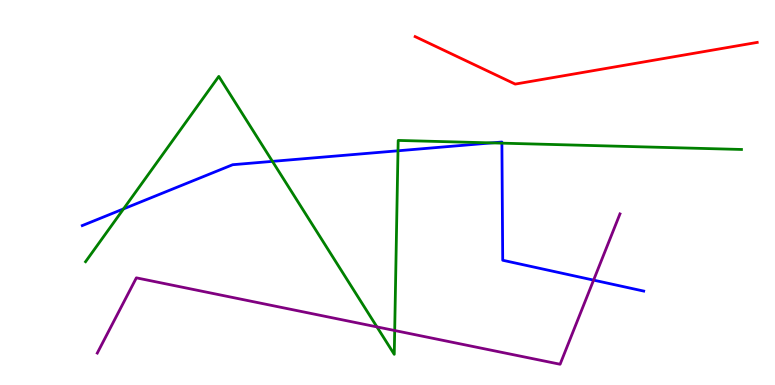[{'lines': ['blue', 'red'], 'intersections': []}, {'lines': ['green', 'red'], 'intersections': []}, {'lines': ['purple', 'red'], 'intersections': []}, {'lines': ['blue', 'green'], 'intersections': [{'x': 1.59, 'y': 4.57}, {'x': 3.52, 'y': 5.81}, {'x': 5.14, 'y': 6.08}, {'x': 6.34, 'y': 6.29}, {'x': 6.48, 'y': 6.28}]}, {'lines': ['blue', 'purple'], 'intersections': [{'x': 7.66, 'y': 2.72}]}, {'lines': ['green', 'purple'], 'intersections': [{'x': 4.86, 'y': 1.51}, {'x': 5.09, 'y': 1.42}]}]